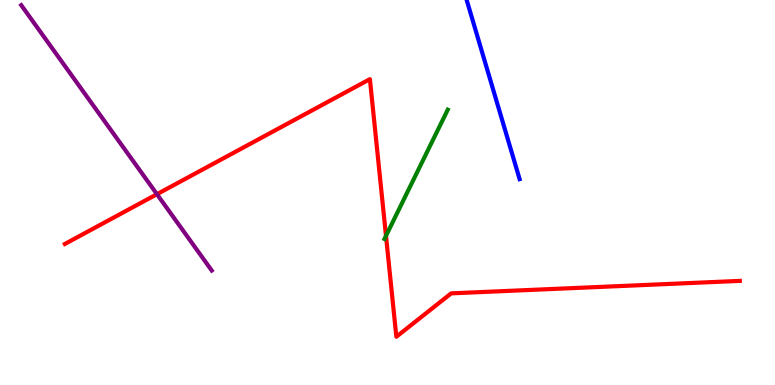[{'lines': ['blue', 'red'], 'intersections': []}, {'lines': ['green', 'red'], 'intersections': [{'x': 4.98, 'y': 3.87}]}, {'lines': ['purple', 'red'], 'intersections': [{'x': 2.03, 'y': 4.96}]}, {'lines': ['blue', 'green'], 'intersections': []}, {'lines': ['blue', 'purple'], 'intersections': []}, {'lines': ['green', 'purple'], 'intersections': []}]